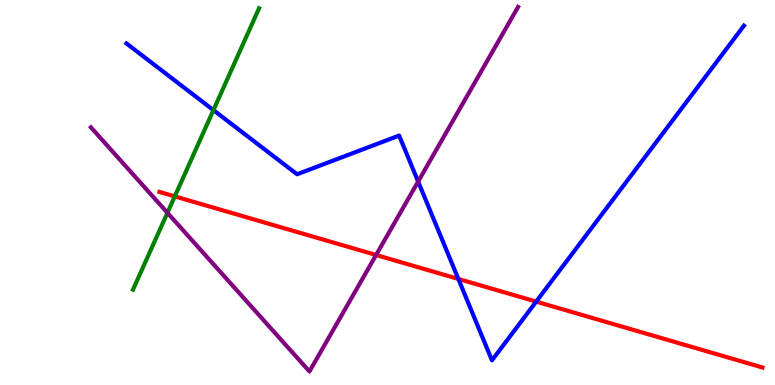[{'lines': ['blue', 'red'], 'intersections': [{'x': 5.91, 'y': 2.75}, {'x': 6.92, 'y': 2.17}]}, {'lines': ['green', 'red'], 'intersections': [{'x': 2.26, 'y': 4.9}]}, {'lines': ['purple', 'red'], 'intersections': [{'x': 4.85, 'y': 3.38}]}, {'lines': ['blue', 'green'], 'intersections': [{'x': 2.75, 'y': 7.14}]}, {'lines': ['blue', 'purple'], 'intersections': [{'x': 5.4, 'y': 5.28}]}, {'lines': ['green', 'purple'], 'intersections': [{'x': 2.16, 'y': 4.47}]}]